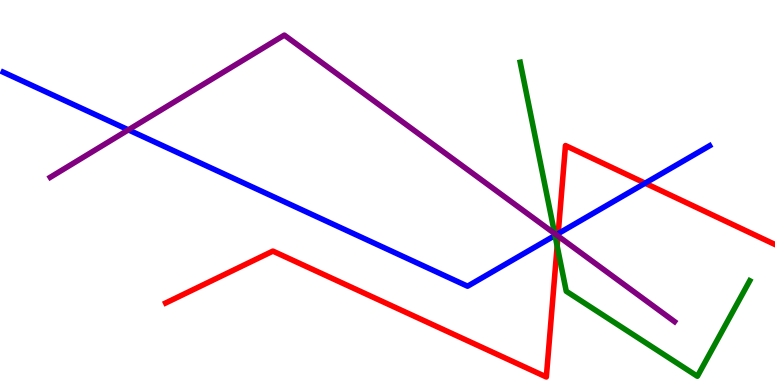[{'lines': ['blue', 'red'], 'intersections': [{'x': 7.2, 'y': 3.93}, {'x': 8.32, 'y': 5.24}]}, {'lines': ['green', 'red'], 'intersections': [{'x': 7.19, 'y': 3.61}]}, {'lines': ['purple', 'red'], 'intersections': [{'x': 7.2, 'y': 3.87}]}, {'lines': ['blue', 'green'], 'intersections': [{'x': 7.16, 'y': 3.88}]}, {'lines': ['blue', 'purple'], 'intersections': [{'x': 1.66, 'y': 6.63}, {'x': 7.18, 'y': 3.9}]}, {'lines': ['green', 'purple'], 'intersections': [{'x': 7.16, 'y': 3.93}]}]